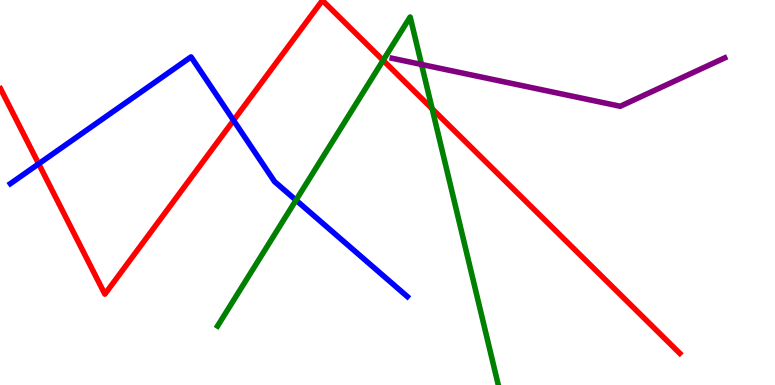[{'lines': ['blue', 'red'], 'intersections': [{'x': 0.499, 'y': 5.75}, {'x': 3.01, 'y': 6.87}]}, {'lines': ['green', 'red'], 'intersections': [{'x': 4.94, 'y': 8.43}, {'x': 5.58, 'y': 7.17}]}, {'lines': ['purple', 'red'], 'intersections': []}, {'lines': ['blue', 'green'], 'intersections': [{'x': 3.82, 'y': 4.8}]}, {'lines': ['blue', 'purple'], 'intersections': []}, {'lines': ['green', 'purple'], 'intersections': [{'x': 5.44, 'y': 8.33}]}]